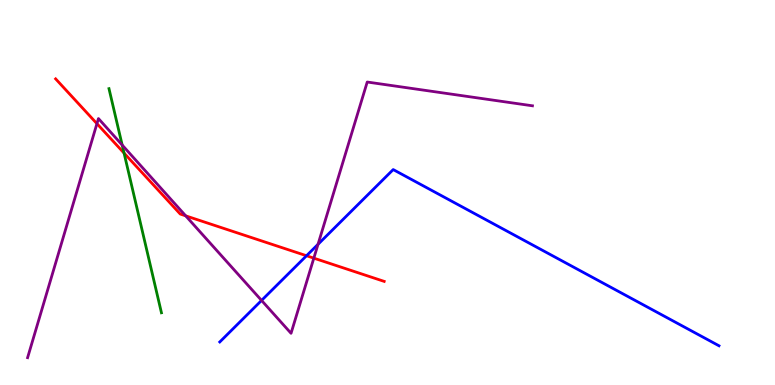[{'lines': ['blue', 'red'], 'intersections': [{'x': 3.96, 'y': 3.36}]}, {'lines': ['green', 'red'], 'intersections': [{'x': 1.6, 'y': 6.02}]}, {'lines': ['purple', 'red'], 'intersections': [{'x': 1.25, 'y': 6.79}, {'x': 2.4, 'y': 4.39}, {'x': 4.05, 'y': 3.29}]}, {'lines': ['blue', 'green'], 'intersections': []}, {'lines': ['blue', 'purple'], 'intersections': [{'x': 3.37, 'y': 2.2}, {'x': 4.1, 'y': 3.65}]}, {'lines': ['green', 'purple'], 'intersections': [{'x': 1.58, 'y': 6.23}]}]